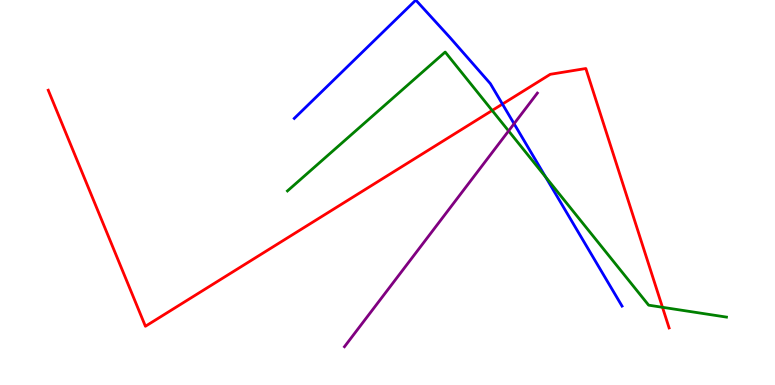[{'lines': ['blue', 'red'], 'intersections': [{'x': 6.48, 'y': 7.3}]}, {'lines': ['green', 'red'], 'intersections': [{'x': 6.35, 'y': 7.13}, {'x': 8.55, 'y': 2.02}]}, {'lines': ['purple', 'red'], 'intersections': []}, {'lines': ['blue', 'green'], 'intersections': [{'x': 7.04, 'y': 5.4}]}, {'lines': ['blue', 'purple'], 'intersections': [{'x': 6.63, 'y': 6.79}]}, {'lines': ['green', 'purple'], 'intersections': [{'x': 6.56, 'y': 6.6}]}]